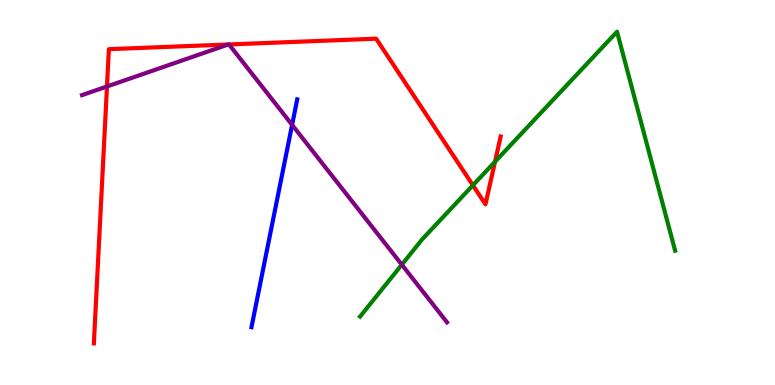[{'lines': ['blue', 'red'], 'intersections': []}, {'lines': ['green', 'red'], 'intersections': [{'x': 6.1, 'y': 5.19}, {'x': 6.39, 'y': 5.8}]}, {'lines': ['purple', 'red'], 'intersections': [{'x': 1.38, 'y': 7.75}, {'x': 2.95, 'y': 8.84}, {'x': 2.95, 'y': 8.85}]}, {'lines': ['blue', 'green'], 'intersections': []}, {'lines': ['blue', 'purple'], 'intersections': [{'x': 3.77, 'y': 6.76}]}, {'lines': ['green', 'purple'], 'intersections': [{'x': 5.18, 'y': 3.13}]}]